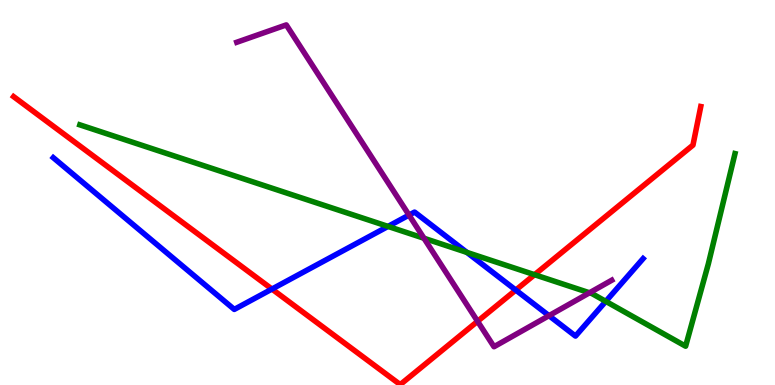[{'lines': ['blue', 'red'], 'intersections': [{'x': 3.51, 'y': 2.49}, {'x': 6.66, 'y': 2.47}]}, {'lines': ['green', 'red'], 'intersections': [{'x': 6.9, 'y': 2.86}]}, {'lines': ['purple', 'red'], 'intersections': [{'x': 6.16, 'y': 1.65}]}, {'lines': ['blue', 'green'], 'intersections': [{'x': 5.01, 'y': 4.12}, {'x': 6.02, 'y': 3.44}, {'x': 7.82, 'y': 2.17}]}, {'lines': ['blue', 'purple'], 'intersections': [{'x': 5.28, 'y': 4.41}, {'x': 7.08, 'y': 1.8}]}, {'lines': ['green', 'purple'], 'intersections': [{'x': 5.47, 'y': 3.81}, {'x': 7.61, 'y': 2.39}]}]